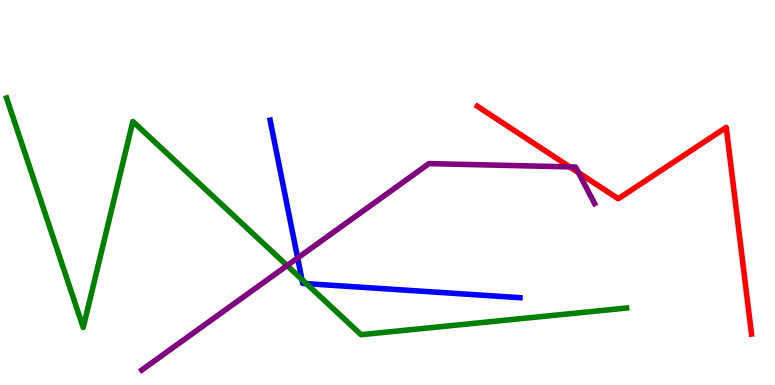[{'lines': ['blue', 'red'], 'intersections': []}, {'lines': ['green', 'red'], 'intersections': []}, {'lines': ['purple', 'red'], 'intersections': [{'x': 7.35, 'y': 5.67}, {'x': 7.46, 'y': 5.52}]}, {'lines': ['blue', 'green'], 'intersections': [{'x': 3.9, 'y': 2.74}, {'x': 3.95, 'y': 2.63}]}, {'lines': ['blue', 'purple'], 'intersections': [{'x': 3.84, 'y': 3.3}]}, {'lines': ['green', 'purple'], 'intersections': [{'x': 3.7, 'y': 3.1}]}]